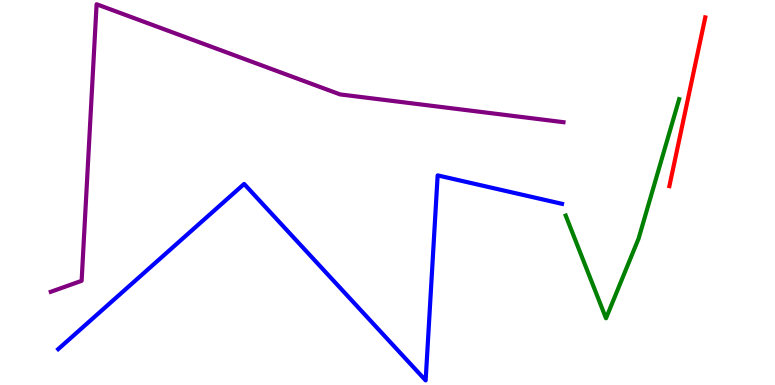[{'lines': ['blue', 'red'], 'intersections': []}, {'lines': ['green', 'red'], 'intersections': []}, {'lines': ['purple', 'red'], 'intersections': []}, {'lines': ['blue', 'green'], 'intersections': []}, {'lines': ['blue', 'purple'], 'intersections': []}, {'lines': ['green', 'purple'], 'intersections': []}]